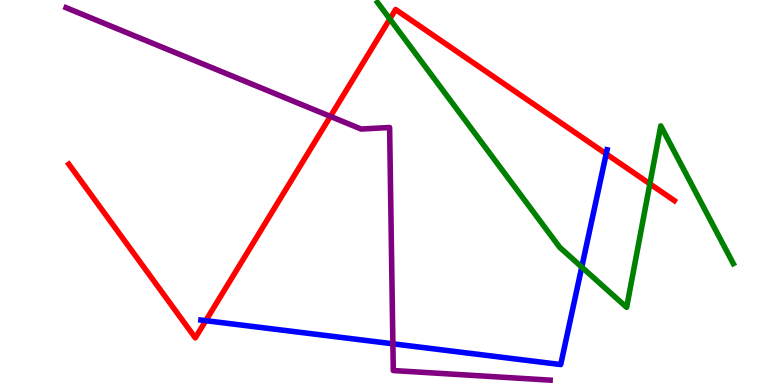[{'lines': ['blue', 'red'], 'intersections': [{'x': 2.66, 'y': 1.67}, {'x': 7.82, 'y': 6.0}]}, {'lines': ['green', 'red'], 'intersections': [{'x': 5.03, 'y': 9.51}, {'x': 8.39, 'y': 5.23}]}, {'lines': ['purple', 'red'], 'intersections': [{'x': 4.26, 'y': 6.98}]}, {'lines': ['blue', 'green'], 'intersections': [{'x': 7.51, 'y': 3.06}]}, {'lines': ['blue', 'purple'], 'intersections': [{'x': 5.07, 'y': 1.07}]}, {'lines': ['green', 'purple'], 'intersections': []}]